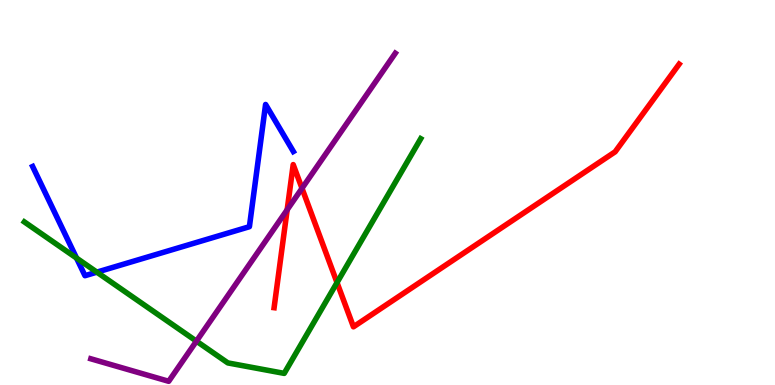[{'lines': ['blue', 'red'], 'intersections': []}, {'lines': ['green', 'red'], 'intersections': [{'x': 4.35, 'y': 2.66}]}, {'lines': ['purple', 'red'], 'intersections': [{'x': 3.71, 'y': 4.55}, {'x': 3.9, 'y': 5.11}]}, {'lines': ['blue', 'green'], 'intersections': [{'x': 0.988, 'y': 3.3}, {'x': 1.25, 'y': 2.93}]}, {'lines': ['blue', 'purple'], 'intersections': []}, {'lines': ['green', 'purple'], 'intersections': [{'x': 2.53, 'y': 1.14}]}]